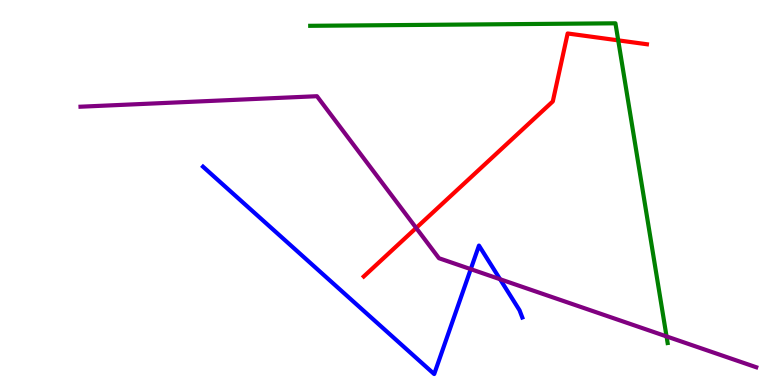[{'lines': ['blue', 'red'], 'intersections': []}, {'lines': ['green', 'red'], 'intersections': [{'x': 7.98, 'y': 8.95}]}, {'lines': ['purple', 'red'], 'intersections': [{'x': 5.37, 'y': 4.08}]}, {'lines': ['blue', 'green'], 'intersections': []}, {'lines': ['blue', 'purple'], 'intersections': [{'x': 6.07, 'y': 3.01}, {'x': 6.45, 'y': 2.75}]}, {'lines': ['green', 'purple'], 'intersections': [{'x': 8.6, 'y': 1.26}]}]